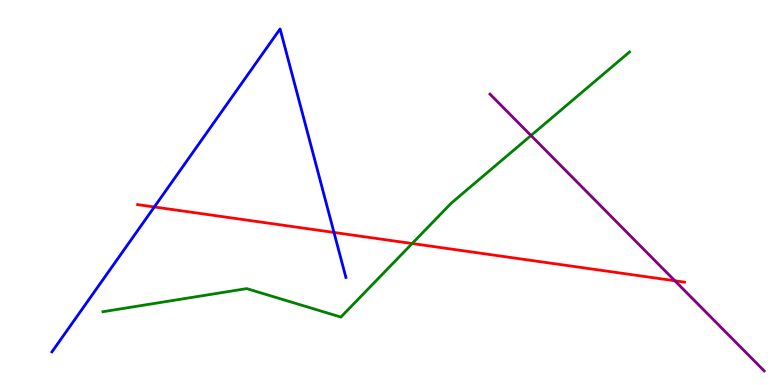[{'lines': ['blue', 'red'], 'intersections': [{'x': 1.99, 'y': 4.62}, {'x': 4.31, 'y': 3.96}]}, {'lines': ['green', 'red'], 'intersections': [{'x': 5.32, 'y': 3.67}]}, {'lines': ['purple', 'red'], 'intersections': [{'x': 8.71, 'y': 2.71}]}, {'lines': ['blue', 'green'], 'intersections': []}, {'lines': ['blue', 'purple'], 'intersections': []}, {'lines': ['green', 'purple'], 'intersections': [{'x': 6.85, 'y': 6.48}]}]